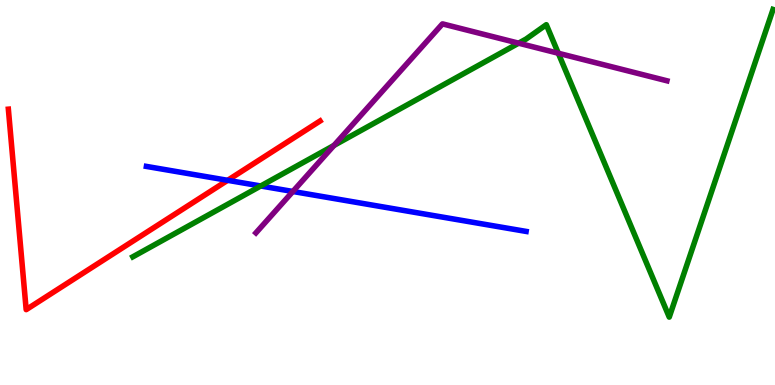[{'lines': ['blue', 'red'], 'intersections': [{'x': 2.94, 'y': 5.32}]}, {'lines': ['green', 'red'], 'intersections': []}, {'lines': ['purple', 'red'], 'intersections': []}, {'lines': ['blue', 'green'], 'intersections': [{'x': 3.36, 'y': 5.17}]}, {'lines': ['blue', 'purple'], 'intersections': [{'x': 3.78, 'y': 5.03}]}, {'lines': ['green', 'purple'], 'intersections': [{'x': 4.31, 'y': 6.22}, {'x': 6.69, 'y': 8.88}, {'x': 7.2, 'y': 8.62}]}]